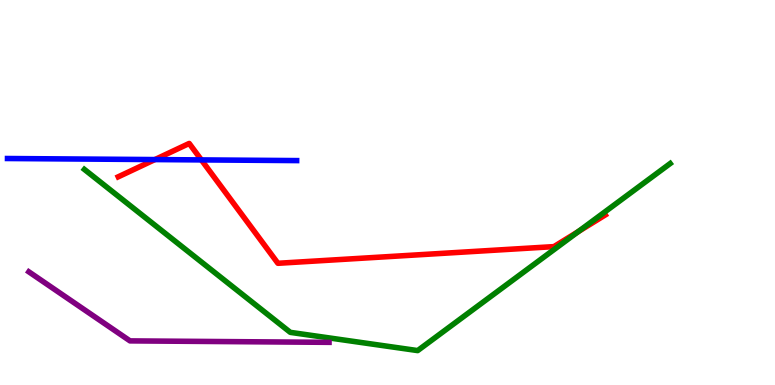[{'lines': ['blue', 'red'], 'intersections': [{'x': 2.0, 'y': 5.86}, {'x': 2.6, 'y': 5.85}]}, {'lines': ['green', 'red'], 'intersections': [{'x': 7.46, 'y': 3.99}]}, {'lines': ['purple', 'red'], 'intersections': []}, {'lines': ['blue', 'green'], 'intersections': []}, {'lines': ['blue', 'purple'], 'intersections': []}, {'lines': ['green', 'purple'], 'intersections': []}]